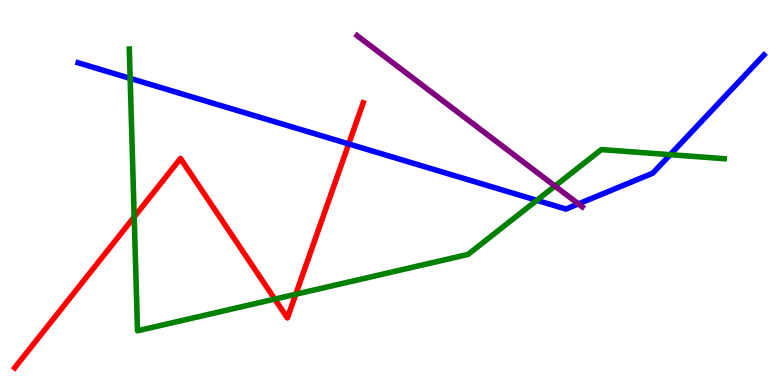[{'lines': ['blue', 'red'], 'intersections': [{'x': 4.5, 'y': 6.26}]}, {'lines': ['green', 'red'], 'intersections': [{'x': 1.73, 'y': 4.37}, {'x': 3.55, 'y': 2.23}, {'x': 3.82, 'y': 2.36}]}, {'lines': ['purple', 'red'], 'intersections': []}, {'lines': ['blue', 'green'], 'intersections': [{'x': 1.68, 'y': 7.96}, {'x': 6.93, 'y': 4.8}, {'x': 8.65, 'y': 5.98}]}, {'lines': ['blue', 'purple'], 'intersections': [{'x': 7.46, 'y': 4.7}]}, {'lines': ['green', 'purple'], 'intersections': [{'x': 7.16, 'y': 5.17}]}]